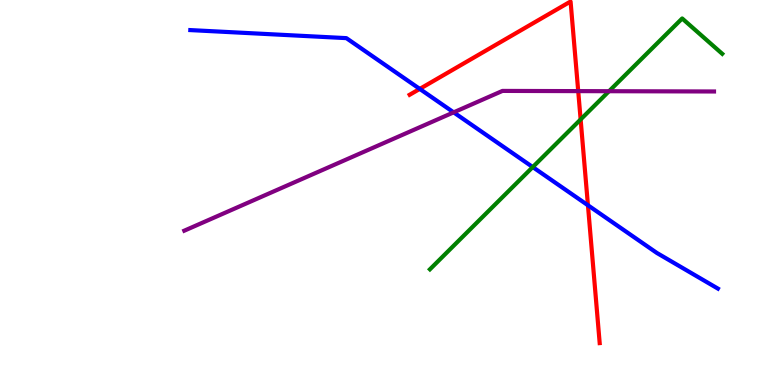[{'lines': ['blue', 'red'], 'intersections': [{'x': 5.42, 'y': 7.69}, {'x': 7.59, 'y': 4.67}]}, {'lines': ['green', 'red'], 'intersections': [{'x': 7.49, 'y': 6.9}]}, {'lines': ['purple', 'red'], 'intersections': [{'x': 7.46, 'y': 7.63}]}, {'lines': ['blue', 'green'], 'intersections': [{'x': 6.87, 'y': 5.66}]}, {'lines': ['blue', 'purple'], 'intersections': [{'x': 5.85, 'y': 7.08}]}, {'lines': ['green', 'purple'], 'intersections': [{'x': 7.86, 'y': 7.63}]}]